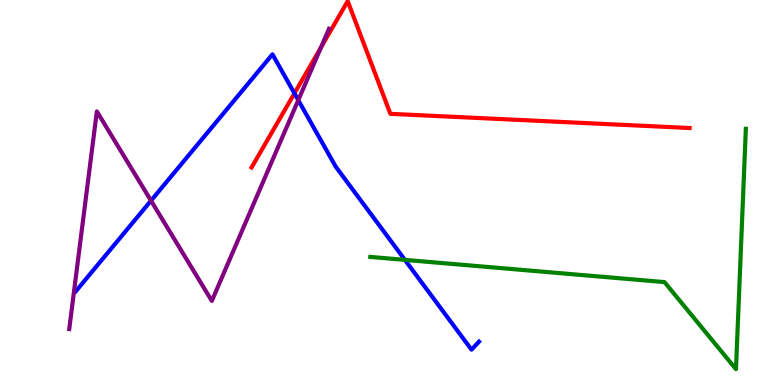[{'lines': ['blue', 'red'], 'intersections': [{'x': 3.8, 'y': 7.58}]}, {'lines': ['green', 'red'], 'intersections': []}, {'lines': ['purple', 'red'], 'intersections': [{'x': 4.14, 'y': 8.77}]}, {'lines': ['blue', 'green'], 'intersections': [{'x': 5.22, 'y': 3.25}]}, {'lines': ['blue', 'purple'], 'intersections': [{'x': 1.95, 'y': 4.79}, {'x': 3.85, 'y': 7.4}]}, {'lines': ['green', 'purple'], 'intersections': []}]